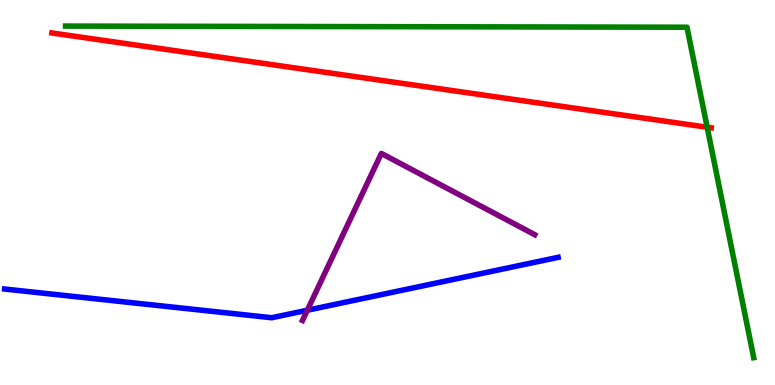[{'lines': ['blue', 'red'], 'intersections': []}, {'lines': ['green', 'red'], 'intersections': [{'x': 9.12, 'y': 6.7}]}, {'lines': ['purple', 'red'], 'intersections': []}, {'lines': ['blue', 'green'], 'intersections': []}, {'lines': ['blue', 'purple'], 'intersections': [{'x': 3.97, 'y': 1.94}]}, {'lines': ['green', 'purple'], 'intersections': []}]